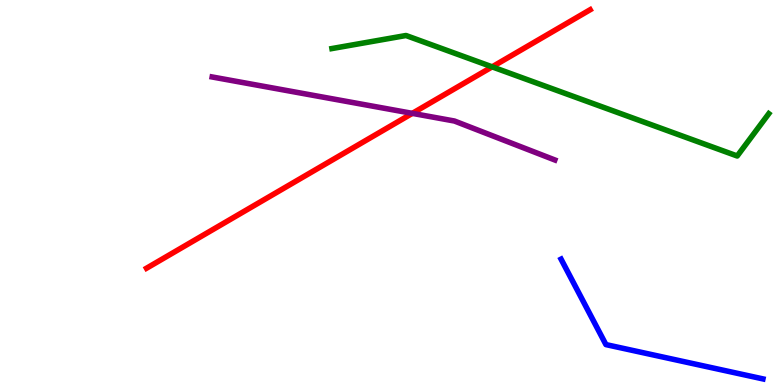[{'lines': ['blue', 'red'], 'intersections': []}, {'lines': ['green', 'red'], 'intersections': [{'x': 6.35, 'y': 8.26}]}, {'lines': ['purple', 'red'], 'intersections': [{'x': 5.32, 'y': 7.06}]}, {'lines': ['blue', 'green'], 'intersections': []}, {'lines': ['blue', 'purple'], 'intersections': []}, {'lines': ['green', 'purple'], 'intersections': []}]